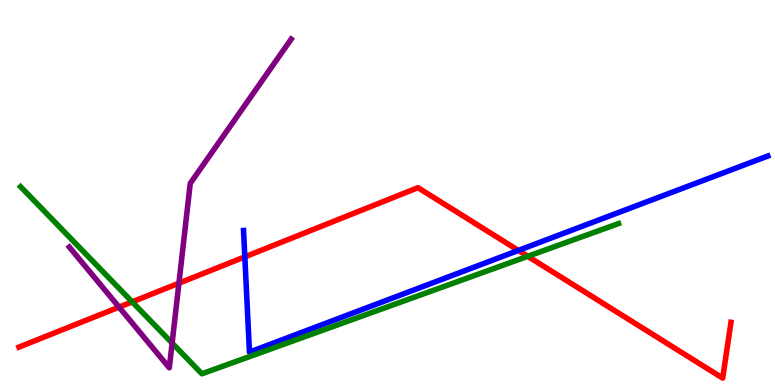[{'lines': ['blue', 'red'], 'intersections': [{'x': 3.16, 'y': 3.33}, {'x': 6.69, 'y': 3.5}]}, {'lines': ['green', 'red'], 'intersections': [{'x': 1.71, 'y': 2.16}, {'x': 6.81, 'y': 3.34}]}, {'lines': ['purple', 'red'], 'intersections': [{'x': 1.54, 'y': 2.02}, {'x': 2.31, 'y': 2.64}]}, {'lines': ['blue', 'green'], 'intersections': []}, {'lines': ['blue', 'purple'], 'intersections': []}, {'lines': ['green', 'purple'], 'intersections': [{'x': 2.22, 'y': 1.09}]}]